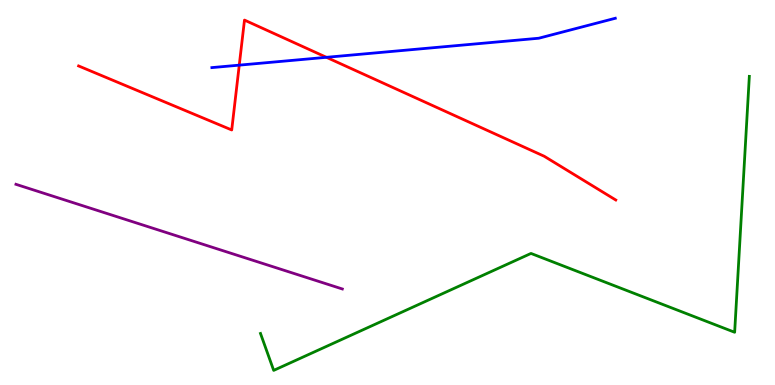[{'lines': ['blue', 'red'], 'intersections': [{'x': 3.09, 'y': 8.31}, {'x': 4.21, 'y': 8.51}]}, {'lines': ['green', 'red'], 'intersections': []}, {'lines': ['purple', 'red'], 'intersections': []}, {'lines': ['blue', 'green'], 'intersections': []}, {'lines': ['blue', 'purple'], 'intersections': []}, {'lines': ['green', 'purple'], 'intersections': []}]